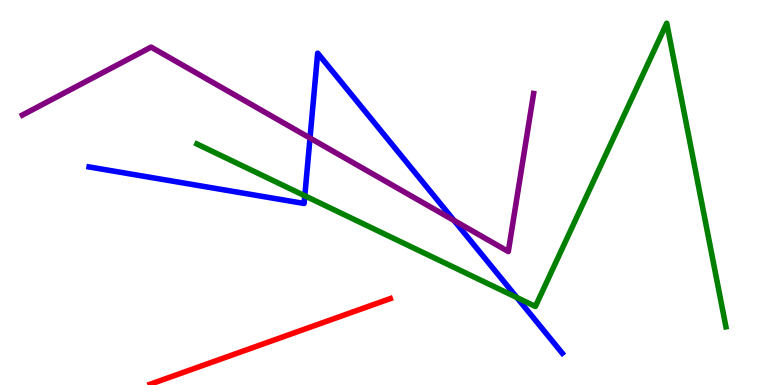[{'lines': ['blue', 'red'], 'intersections': []}, {'lines': ['green', 'red'], 'intersections': []}, {'lines': ['purple', 'red'], 'intersections': []}, {'lines': ['blue', 'green'], 'intersections': [{'x': 3.93, 'y': 4.92}, {'x': 6.67, 'y': 2.27}]}, {'lines': ['blue', 'purple'], 'intersections': [{'x': 4.0, 'y': 6.41}, {'x': 5.86, 'y': 4.27}]}, {'lines': ['green', 'purple'], 'intersections': []}]